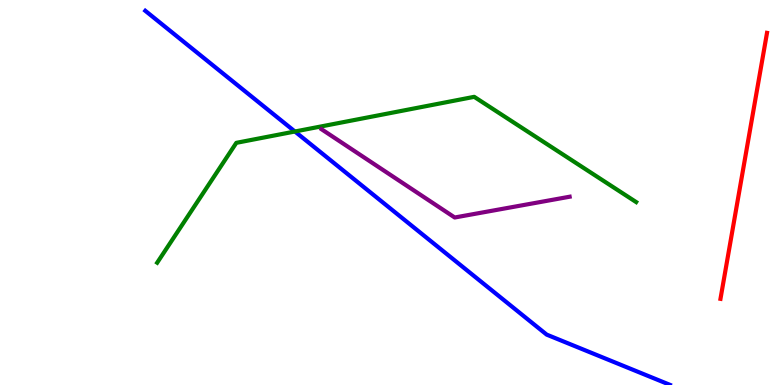[{'lines': ['blue', 'red'], 'intersections': []}, {'lines': ['green', 'red'], 'intersections': []}, {'lines': ['purple', 'red'], 'intersections': []}, {'lines': ['blue', 'green'], 'intersections': [{'x': 3.81, 'y': 6.58}]}, {'lines': ['blue', 'purple'], 'intersections': []}, {'lines': ['green', 'purple'], 'intersections': []}]